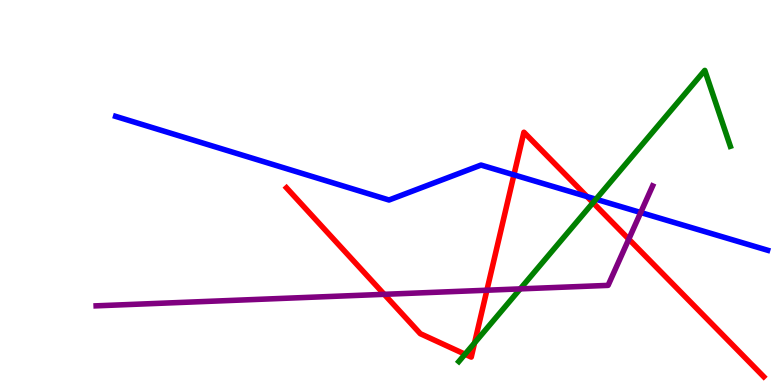[{'lines': ['blue', 'red'], 'intersections': [{'x': 6.63, 'y': 5.46}, {'x': 7.57, 'y': 4.89}]}, {'lines': ['green', 'red'], 'intersections': [{'x': 6.0, 'y': 0.8}, {'x': 6.12, 'y': 1.09}, {'x': 7.65, 'y': 4.74}]}, {'lines': ['purple', 'red'], 'intersections': [{'x': 4.96, 'y': 2.36}, {'x': 6.28, 'y': 2.46}, {'x': 8.11, 'y': 3.79}]}, {'lines': ['blue', 'green'], 'intersections': [{'x': 7.69, 'y': 4.83}]}, {'lines': ['blue', 'purple'], 'intersections': [{'x': 8.27, 'y': 4.48}]}, {'lines': ['green', 'purple'], 'intersections': [{'x': 6.71, 'y': 2.5}]}]